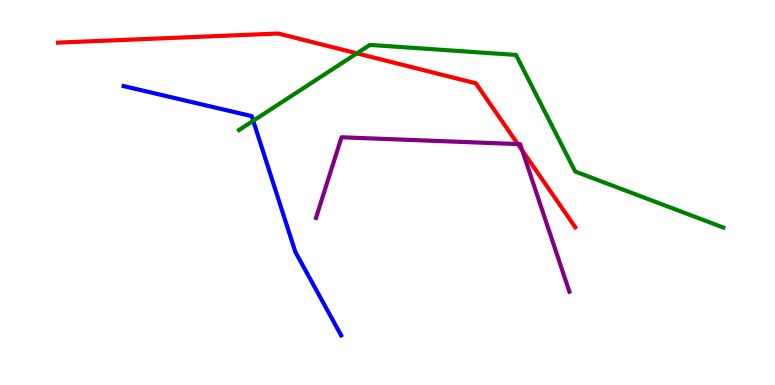[{'lines': ['blue', 'red'], 'intersections': []}, {'lines': ['green', 'red'], 'intersections': [{'x': 4.61, 'y': 8.61}]}, {'lines': ['purple', 'red'], 'intersections': [{'x': 6.68, 'y': 6.26}, {'x': 6.74, 'y': 6.09}]}, {'lines': ['blue', 'green'], 'intersections': [{'x': 3.27, 'y': 6.86}]}, {'lines': ['blue', 'purple'], 'intersections': []}, {'lines': ['green', 'purple'], 'intersections': []}]